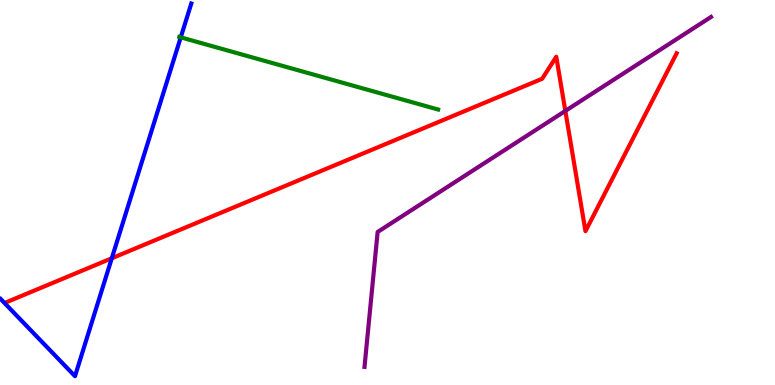[{'lines': ['blue', 'red'], 'intersections': [{'x': 1.44, 'y': 3.29}]}, {'lines': ['green', 'red'], 'intersections': []}, {'lines': ['purple', 'red'], 'intersections': [{'x': 7.29, 'y': 7.12}]}, {'lines': ['blue', 'green'], 'intersections': [{'x': 2.33, 'y': 9.03}]}, {'lines': ['blue', 'purple'], 'intersections': []}, {'lines': ['green', 'purple'], 'intersections': []}]